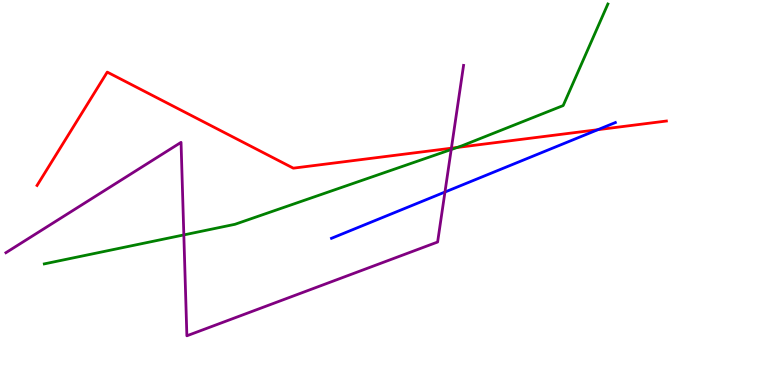[{'lines': ['blue', 'red'], 'intersections': [{'x': 7.71, 'y': 6.63}]}, {'lines': ['green', 'red'], 'intersections': [{'x': 5.9, 'y': 6.17}]}, {'lines': ['purple', 'red'], 'intersections': [{'x': 5.82, 'y': 6.15}]}, {'lines': ['blue', 'green'], 'intersections': []}, {'lines': ['blue', 'purple'], 'intersections': [{'x': 5.74, 'y': 5.01}]}, {'lines': ['green', 'purple'], 'intersections': [{'x': 2.37, 'y': 3.9}, {'x': 5.82, 'y': 6.12}]}]